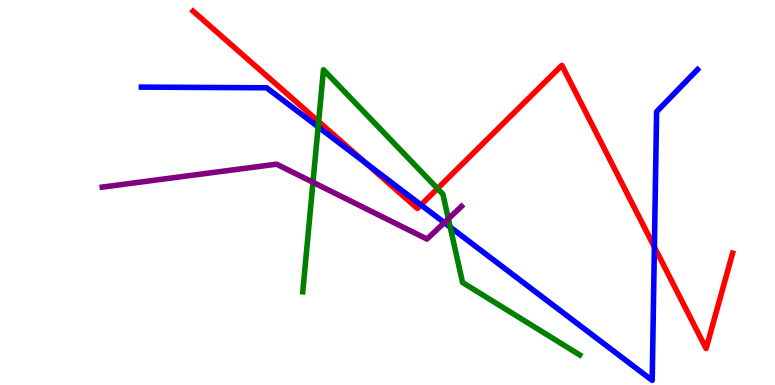[{'lines': ['blue', 'red'], 'intersections': [{'x': 4.72, 'y': 5.77}, {'x': 5.43, 'y': 4.68}, {'x': 8.44, 'y': 3.58}]}, {'lines': ['green', 'red'], 'intersections': [{'x': 4.11, 'y': 6.84}, {'x': 5.65, 'y': 5.1}]}, {'lines': ['purple', 'red'], 'intersections': []}, {'lines': ['blue', 'green'], 'intersections': [{'x': 4.1, 'y': 6.7}, {'x': 5.81, 'y': 4.1}]}, {'lines': ['blue', 'purple'], 'intersections': [{'x': 5.73, 'y': 4.22}]}, {'lines': ['green', 'purple'], 'intersections': [{'x': 4.04, 'y': 5.27}, {'x': 5.79, 'y': 4.32}]}]